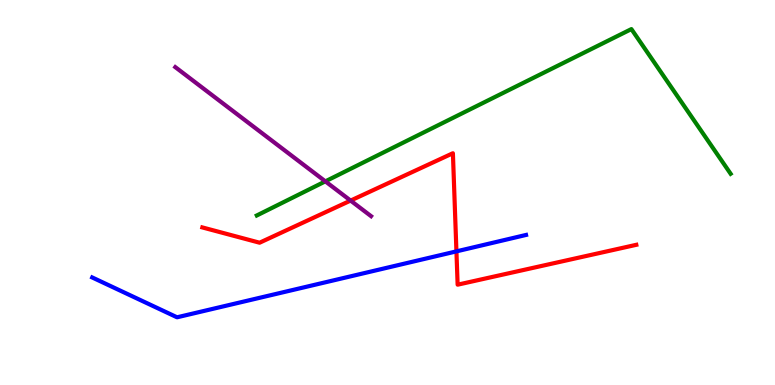[{'lines': ['blue', 'red'], 'intersections': [{'x': 5.89, 'y': 3.47}]}, {'lines': ['green', 'red'], 'intersections': []}, {'lines': ['purple', 'red'], 'intersections': [{'x': 4.52, 'y': 4.79}]}, {'lines': ['blue', 'green'], 'intersections': []}, {'lines': ['blue', 'purple'], 'intersections': []}, {'lines': ['green', 'purple'], 'intersections': [{'x': 4.2, 'y': 5.29}]}]